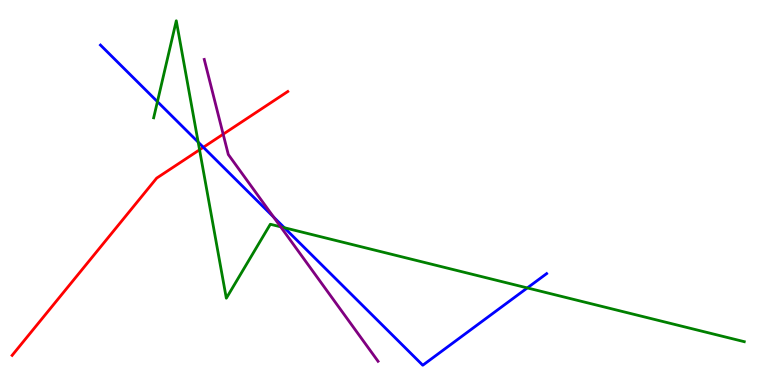[{'lines': ['blue', 'red'], 'intersections': [{'x': 2.62, 'y': 6.17}]}, {'lines': ['green', 'red'], 'intersections': [{'x': 2.57, 'y': 6.11}]}, {'lines': ['purple', 'red'], 'intersections': [{'x': 2.88, 'y': 6.51}]}, {'lines': ['blue', 'green'], 'intersections': [{'x': 2.03, 'y': 7.36}, {'x': 2.56, 'y': 6.31}, {'x': 3.67, 'y': 4.09}, {'x': 6.8, 'y': 2.52}]}, {'lines': ['blue', 'purple'], 'intersections': [{'x': 3.53, 'y': 4.36}]}, {'lines': ['green', 'purple'], 'intersections': [{'x': 3.62, 'y': 4.11}]}]